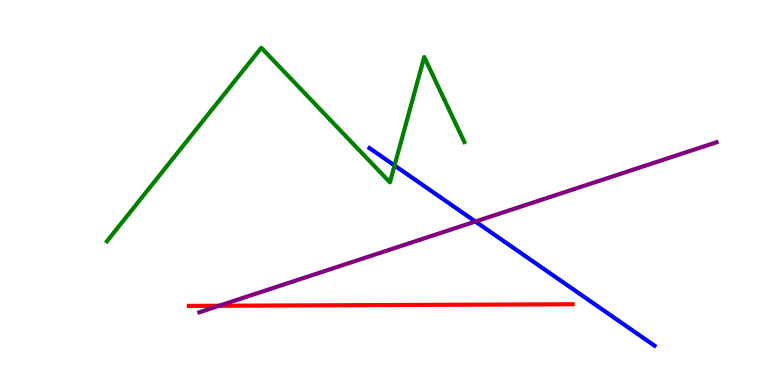[{'lines': ['blue', 'red'], 'intersections': []}, {'lines': ['green', 'red'], 'intersections': []}, {'lines': ['purple', 'red'], 'intersections': [{'x': 2.83, 'y': 2.06}]}, {'lines': ['blue', 'green'], 'intersections': [{'x': 5.09, 'y': 5.7}]}, {'lines': ['blue', 'purple'], 'intersections': [{'x': 6.13, 'y': 4.25}]}, {'lines': ['green', 'purple'], 'intersections': []}]